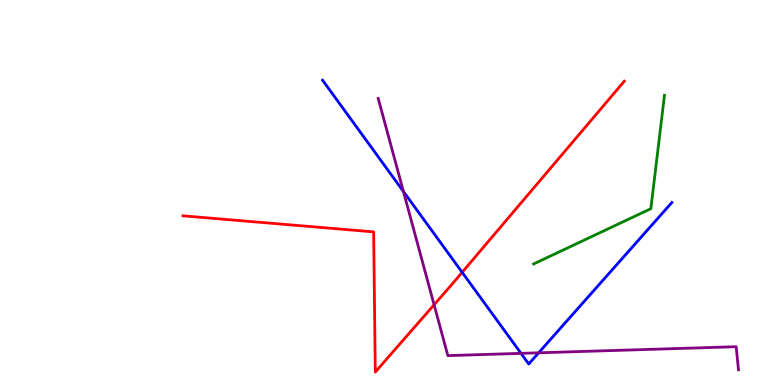[{'lines': ['blue', 'red'], 'intersections': [{'x': 5.96, 'y': 2.93}]}, {'lines': ['green', 'red'], 'intersections': []}, {'lines': ['purple', 'red'], 'intersections': [{'x': 5.6, 'y': 2.08}]}, {'lines': ['blue', 'green'], 'intersections': []}, {'lines': ['blue', 'purple'], 'intersections': [{'x': 5.21, 'y': 5.03}, {'x': 6.72, 'y': 0.822}, {'x': 6.95, 'y': 0.836}]}, {'lines': ['green', 'purple'], 'intersections': []}]